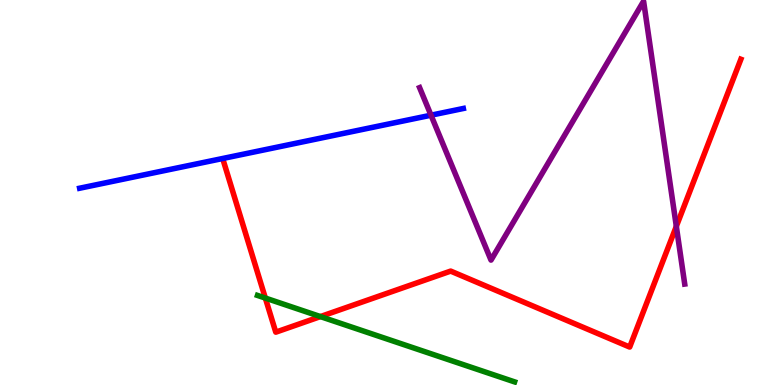[{'lines': ['blue', 'red'], 'intersections': []}, {'lines': ['green', 'red'], 'intersections': [{'x': 3.42, 'y': 2.26}, {'x': 4.13, 'y': 1.78}]}, {'lines': ['purple', 'red'], 'intersections': [{'x': 8.73, 'y': 4.12}]}, {'lines': ['blue', 'green'], 'intersections': []}, {'lines': ['blue', 'purple'], 'intersections': [{'x': 5.56, 'y': 7.01}]}, {'lines': ['green', 'purple'], 'intersections': []}]